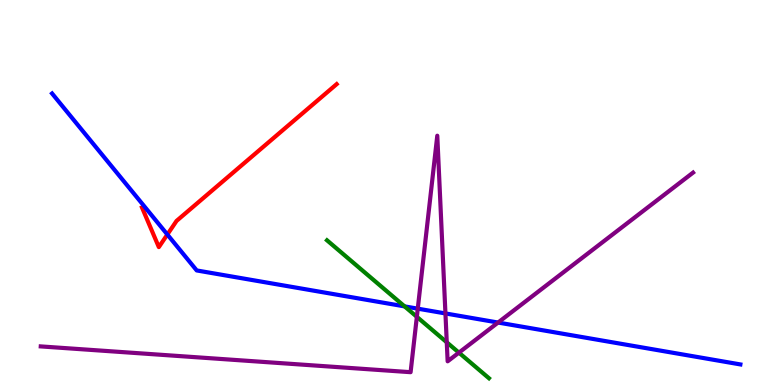[{'lines': ['blue', 'red'], 'intersections': [{'x': 2.16, 'y': 3.91}]}, {'lines': ['green', 'red'], 'intersections': []}, {'lines': ['purple', 'red'], 'intersections': []}, {'lines': ['blue', 'green'], 'intersections': [{'x': 5.22, 'y': 2.04}]}, {'lines': ['blue', 'purple'], 'intersections': [{'x': 5.39, 'y': 1.98}, {'x': 5.75, 'y': 1.86}, {'x': 6.43, 'y': 1.62}]}, {'lines': ['green', 'purple'], 'intersections': [{'x': 5.38, 'y': 1.77}, {'x': 5.76, 'y': 1.11}, {'x': 5.92, 'y': 0.84}]}]